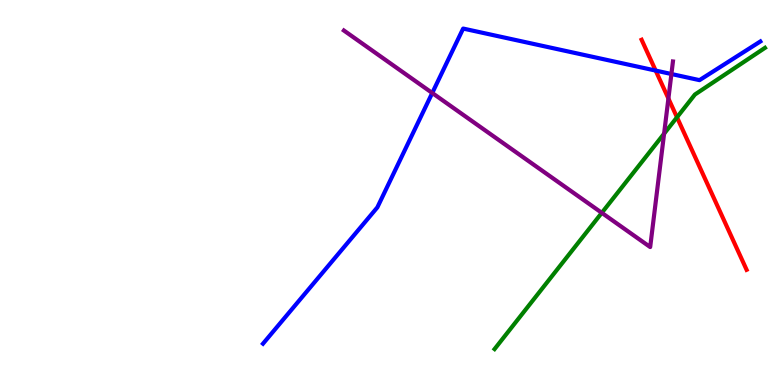[{'lines': ['blue', 'red'], 'intersections': [{'x': 8.46, 'y': 8.17}]}, {'lines': ['green', 'red'], 'intersections': [{'x': 8.74, 'y': 6.95}]}, {'lines': ['purple', 'red'], 'intersections': [{'x': 8.62, 'y': 7.44}]}, {'lines': ['blue', 'green'], 'intersections': []}, {'lines': ['blue', 'purple'], 'intersections': [{'x': 5.58, 'y': 7.58}, {'x': 8.66, 'y': 8.08}]}, {'lines': ['green', 'purple'], 'intersections': [{'x': 7.77, 'y': 4.47}, {'x': 8.57, 'y': 6.53}]}]